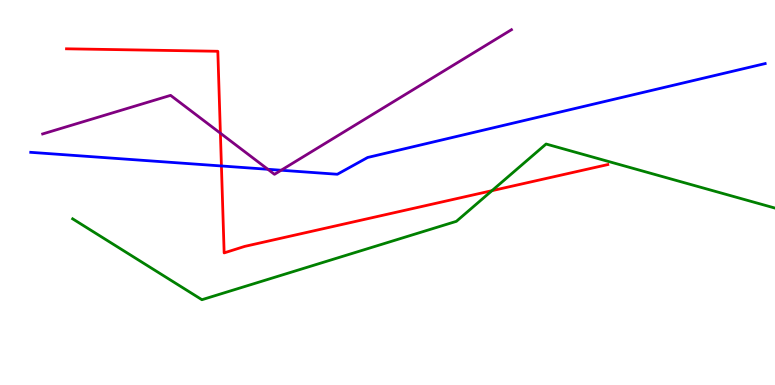[{'lines': ['blue', 'red'], 'intersections': [{'x': 2.86, 'y': 5.69}]}, {'lines': ['green', 'red'], 'intersections': [{'x': 6.35, 'y': 5.05}]}, {'lines': ['purple', 'red'], 'intersections': [{'x': 2.84, 'y': 6.54}]}, {'lines': ['blue', 'green'], 'intersections': []}, {'lines': ['blue', 'purple'], 'intersections': [{'x': 3.46, 'y': 5.6}, {'x': 3.63, 'y': 5.58}]}, {'lines': ['green', 'purple'], 'intersections': []}]